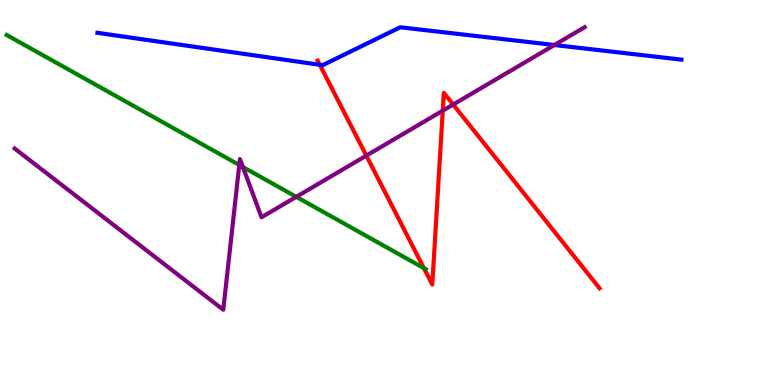[{'lines': ['blue', 'red'], 'intersections': [{'x': 4.13, 'y': 8.32}]}, {'lines': ['green', 'red'], 'intersections': [{'x': 5.47, 'y': 3.03}]}, {'lines': ['purple', 'red'], 'intersections': [{'x': 4.73, 'y': 5.96}, {'x': 5.71, 'y': 7.13}, {'x': 5.85, 'y': 7.28}]}, {'lines': ['blue', 'green'], 'intersections': []}, {'lines': ['blue', 'purple'], 'intersections': [{'x': 7.15, 'y': 8.83}]}, {'lines': ['green', 'purple'], 'intersections': [{'x': 3.09, 'y': 5.71}, {'x': 3.13, 'y': 5.66}, {'x': 3.82, 'y': 4.89}]}]